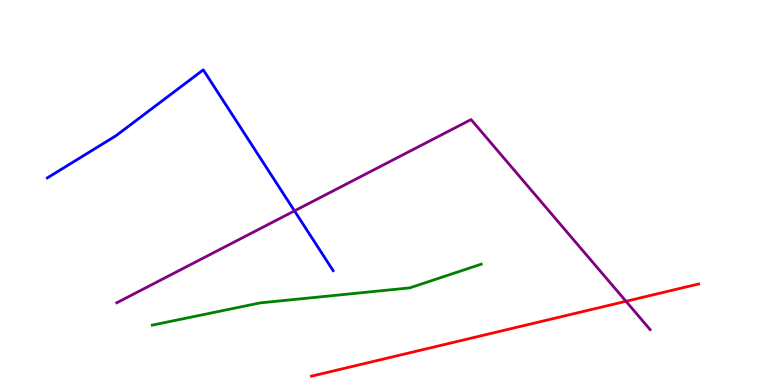[{'lines': ['blue', 'red'], 'intersections': []}, {'lines': ['green', 'red'], 'intersections': []}, {'lines': ['purple', 'red'], 'intersections': [{'x': 8.08, 'y': 2.17}]}, {'lines': ['blue', 'green'], 'intersections': []}, {'lines': ['blue', 'purple'], 'intersections': [{'x': 3.8, 'y': 4.52}]}, {'lines': ['green', 'purple'], 'intersections': []}]